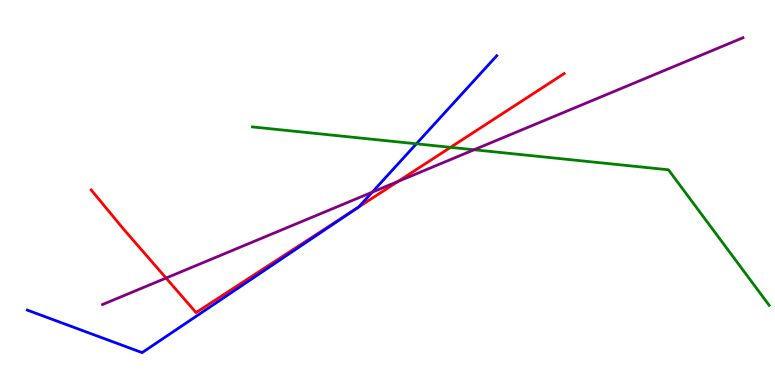[{'lines': ['blue', 'red'], 'intersections': [{'x': 4.63, 'y': 4.63}]}, {'lines': ['green', 'red'], 'intersections': [{'x': 5.81, 'y': 6.17}]}, {'lines': ['purple', 'red'], 'intersections': [{'x': 2.14, 'y': 2.78}, {'x': 5.14, 'y': 5.29}]}, {'lines': ['blue', 'green'], 'intersections': [{'x': 5.37, 'y': 6.26}]}, {'lines': ['blue', 'purple'], 'intersections': [{'x': 4.8, 'y': 5.01}]}, {'lines': ['green', 'purple'], 'intersections': [{'x': 6.12, 'y': 6.11}]}]